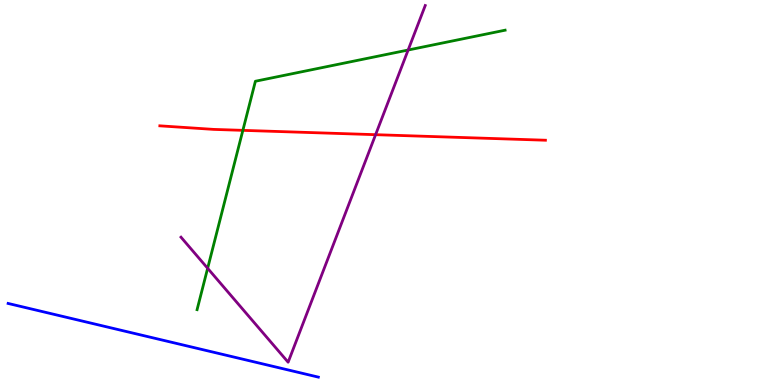[{'lines': ['blue', 'red'], 'intersections': []}, {'lines': ['green', 'red'], 'intersections': [{'x': 3.13, 'y': 6.61}]}, {'lines': ['purple', 'red'], 'intersections': [{'x': 4.85, 'y': 6.5}]}, {'lines': ['blue', 'green'], 'intersections': []}, {'lines': ['blue', 'purple'], 'intersections': []}, {'lines': ['green', 'purple'], 'intersections': [{'x': 2.68, 'y': 3.03}, {'x': 5.27, 'y': 8.7}]}]